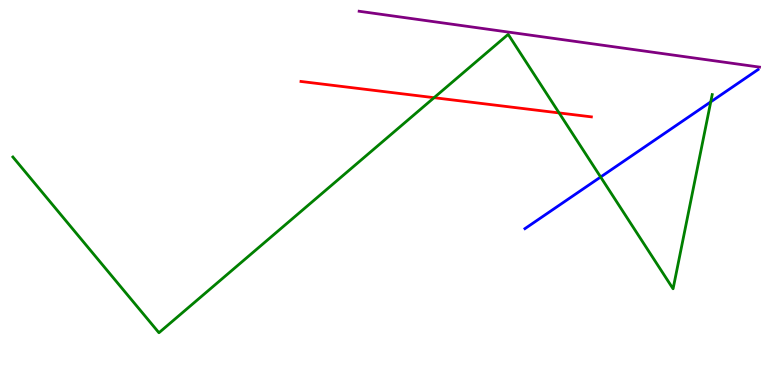[{'lines': ['blue', 'red'], 'intersections': []}, {'lines': ['green', 'red'], 'intersections': [{'x': 5.6, 'y': 7.46}, {'x': 7.21, 'y': 7.07}]}, {'lines': ['purple', 'red'], 'intersections': []}, {'lines': ['blue', 'green'], 'intersections': [{'x': 7.75, 'y': 5.4}, {'x': 9.17, 'y': 7.35}]}, {'lines': ['blue', 'purple'], 'intersections': []}, {'lines': ['green', 'purple'], 'intersections': []}]